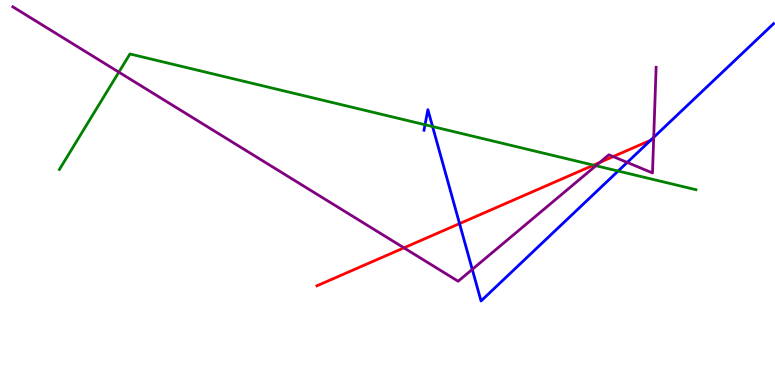[{'lines': ['blue', 'red'], 'intersections': [{'x': 5.93, 'y': 4.19}, {'x': 8.39, 'y': 6.36}]}, {'lines': ['green', 'red'], 'intersections': [{'x': 7.66, 'y': 5.71}]}, {'lines': ['purple', 'red'], 'intersections': [{'x': 5.21, 'y': 3.56}, {'x': 7.74, 'y': 5.78}, {'x': 7.91, 'y': 5.93}]}, {'lines': ['blue', 'green'], 'intersections': [{'x': 5.48, 'y': 6.76}, {'x': 5.58, 'y': 6.71}, {'x': 7.98, 'y': 5.56}]}, {'lines': ['blue', 'purple'], 'intersections': [{'x': 6.09, 'y': 3.0}, {'x': 8.09, 'y': 5.78}, {'x': 8.44, 'y': 6.43}]}, {'lines': ['green', 'purple'], 'intersections': [{'x': 1.53, 'y': 8.13}, {'x': 7.69, 'y': 5.7}]}]